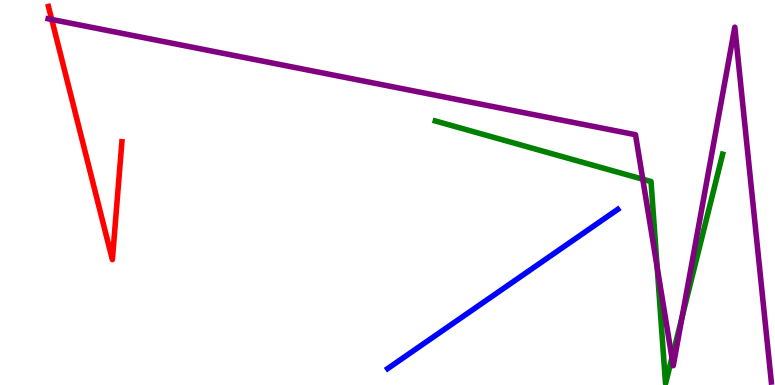[{'lines': ['blue', 'red'], 'intersections': []}, {'lines': ['green', 'red'], 'intersections': []}, {'lines': ['purple', 'red'], 'intersections': [{'x': 0.667, 'y': 9.49}]}, {'lines': ['blue', 'green'], 'intersections': []}, {'lines': ['blue', 'purple'], 'intersections': []}, {'lines': ['green', 'purple'], 'intersections': [{'x': 8.29, 'y': 5.35}, {'x': 8.48, 'y': 3.06}, {'x': 8.67, 'y': 0.706}, {'x': 8.8, 'y': 1.77}]}]